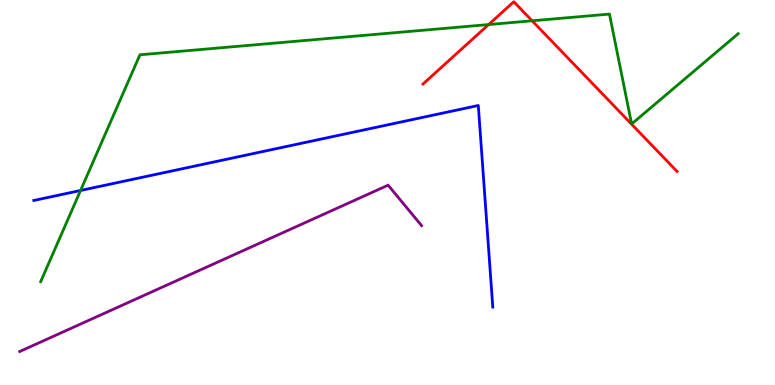[{'lines': ['blue', 'red'], 'intersections': []}, {'lines': ['green', 'red'], 'intersections': [{'x': 6.3, 'y': 9.36}, {'x': 6.87, 'y': 9.46}]}, {'lines': ['purple', 'red'], 'intersections': []}, {'lines': ['blue', 'green'], 'intersections': [{'x': 1.04, 'y': 5.05}]}, {'lines': ['blue', 'purple'], 'intersections': []}, {'lines': ['green', 'purple'], 'intersections': []}]